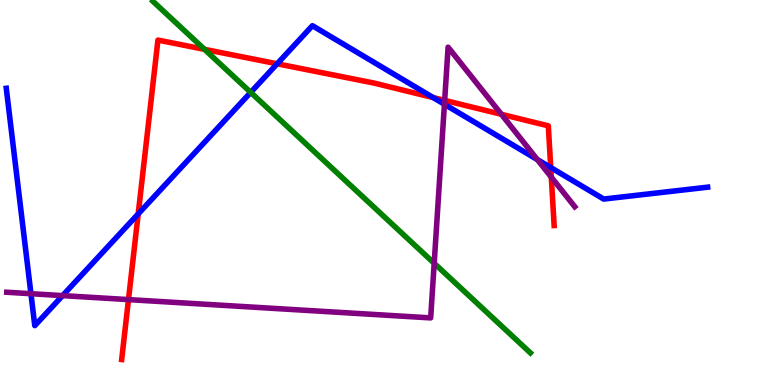[{'lines': ['blue', 'red'], 'intersections': [{'x': 1.78, 'y': 4.44}, {'x': 3.58, 'y': 8.34}, {'x': 5.59, 'y': 7.47}, {'x': 7.11, 'y': 5.65}]}, {'lines': ['green', 'red'], 'intersections': [{'x': 2.64, 'y': 8.72}]}, {'lines': ['purple', 'red'], 'intersections': [{'x': 1.66, 'y': 2.22}, {'x': 5.74, 'y': 7.39}, {'x': 6.47, 'y': 7.03}, {'x': 7.11, 'y': 5.4}]}, {'lines': ['blue', 'green'], 'intersections': [{'x': 3.23, 'y': 7.6}]}, {'lines': ['blue', 'purple'], 'intersections': [{'x': 0.399, 'y': 2.37}, {'x': 0.808, 'y': 2.32}, {'x': 5.73, 'y': 7.29}, {'x': 6.93, 'y': 5.86}]}, {'lines': ['green', 'purple'], 'intersections': [{'x': 5.6, 'y': 3.16}]}]